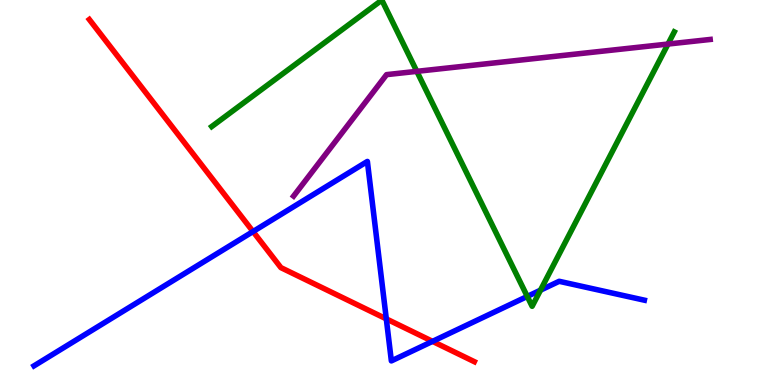[{'lines': ['blue', 'red'], 'intersections': [{'x': 3.27, 'y': 3.99}, {'x': 4.98, 'y': 1.72}, {'x': 5.58, 'y': 1.13}]}, {'lines': ['green', 'red'], 'intersections': []}, {'lines': ['purple', 'red'], 'intersections': []}, {'lines': ['blue', 'green'], 'intersections': [{'x': 6.8, 'y': 2.3}, {'x': 6.97, 'y': 2.46}]}, {'lines': ['blue', 'purple'], 'intersections': []}, {'lines': ['green', 'purple'], 'intersections': [{'x': 5.38, 'y': 8.15}, {'x': 8.62, 'y': 8.86}]}]